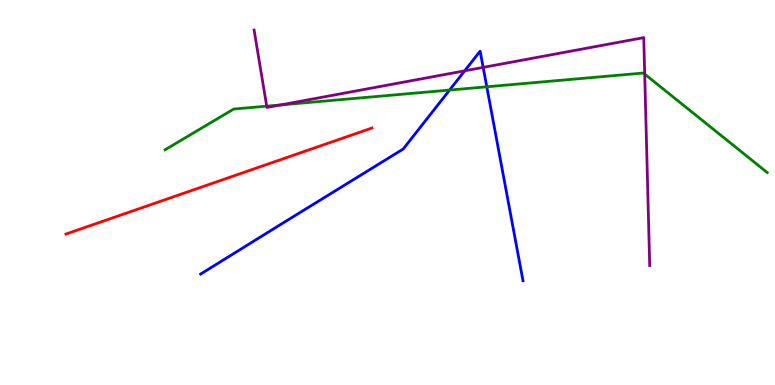[{'lines': ['blue', 'red'], 'intersections': []}, {'lines': ['green', 'red'], 'intersections': []}, {'lines': ['purple', 'red'], 'intersections': []}, {'lines': ['blue', 'green'], 'intersections': [{'x': 5.8, 'y': 7.66}, {'x': 6.28, 'y': 7.75}]}, {'lines': ['blue', 'purple'], 'intersections': [{'x': 6.0, 'y': 8.16}, {'x': 6.23, 'y': 8.25}]}, {'lines': ['green', 'purple'], 'intersections': [{'x': 3.44, 'y': 7.24}, {'x': 3.62, 'y': 7.27}, {'x': 8.32, 'y': 8.08}]}]